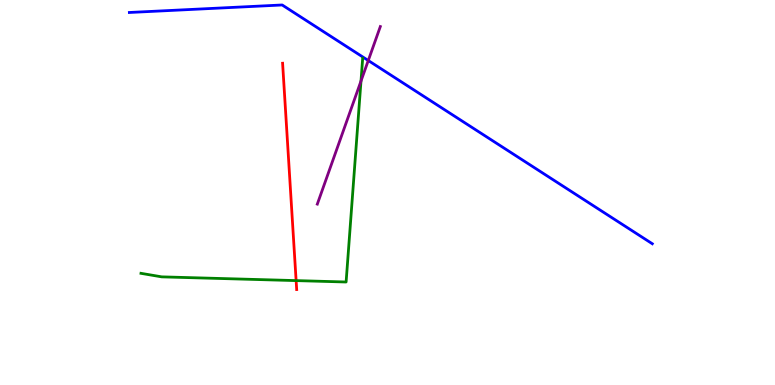[{'lines': ['blue', 'red'], 'intersections': []}, {'lines': ['green', 'red'], 'intersections': [{'x': 3.82, 'y': 2.71}]}, {'lines': ['purple', 'red'], 'intersections': []}, {'lines': ['blue', 'green'], 'intersections': []}, {'lines': ['blue', 'purple'], 'intersections': [{'x': 4.75, 'y': 8.43}]}, {'lines': ['green', 'purple'], 'intersections': [{'x': 4.66, 'y': 7.9}]}]